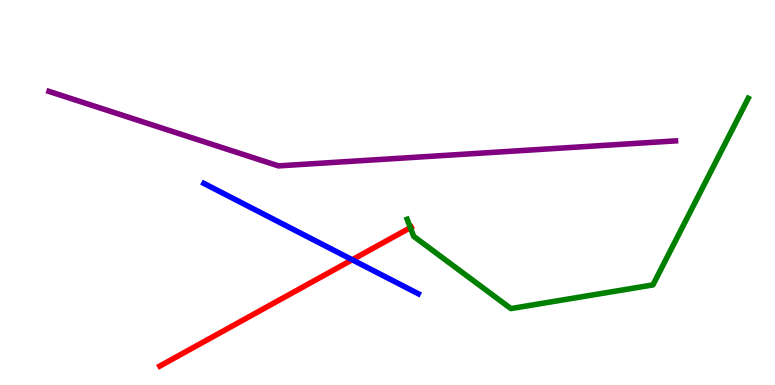[{'lines': ['blue', 'red'], 'intersections': [{'x': 4.55, 'y': 3.25}]}, {'lines': ['green', 'red'], 'intersections': [{'x': 5.29, 'y': 4.09}]}, {'lines': ['purple', 'red'], 'intersections': []}, {'lines': ['blue', 'green'], 'intersections': []}, {'lines': ['blue', 'purple'], 'intersections': []}, {'lines': ['green', 'purple'], 'intersections': []}]